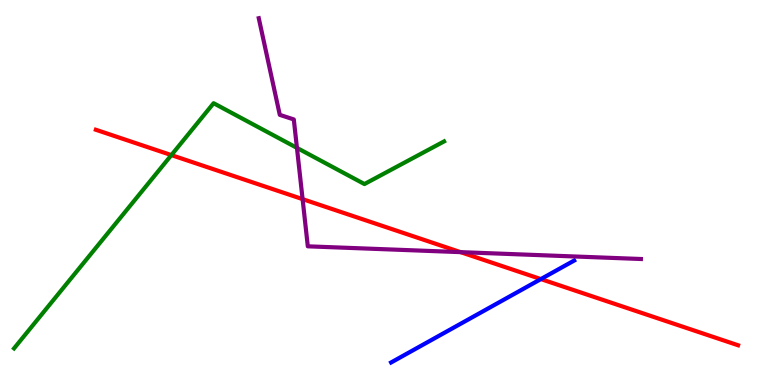[{'lines': ['blue', 'red'], 'intersections': [{'x': 6.98, 'y': 2.75}]}, {'lines': ['green', 'red'], 'intersections': [{'x': 2.21, 'y': 5.97}]}, {'lines': ['purple', 'red'], 'intersections': [{'x': 3.9, 'y': 4.83}, {'x': 5.94, 'y': 3.45}]}, {'lines': ['blue', 'green'], 'intersections': []}, {'lines': ['blue', 'purple'], 'intersections': []}, {'lines': ['green', 'purple'], 'intersections': [{'x': 3.83, 'y': 6.16}]}]